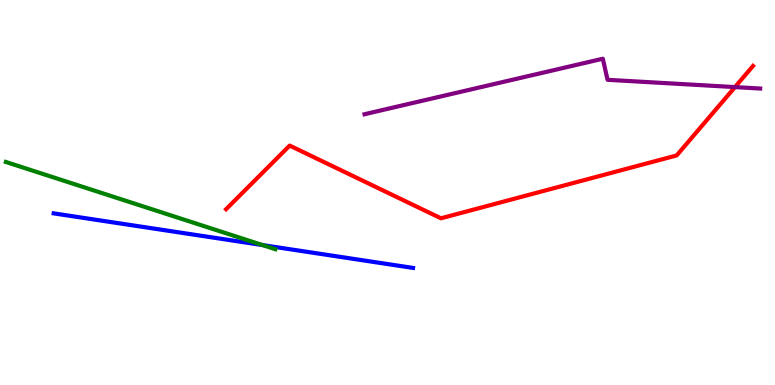[{'lines': ['blue', 'red'], 'intersections': []}, {'lines': ['green', 'red'], 'intersections': []}, {'lines': ['purple', 'red'], 'intersections': [{'x': 9.48, 'y': 7.74}]}, {'lines': ['blue', 'green'], 'intersections': [{'x': 3.39, 'y': 3.63}]}, {'lines': ['blue', 'purple'], 'intersections': []}, {'lines': ['green', 'purple'], 'intersections': []}]